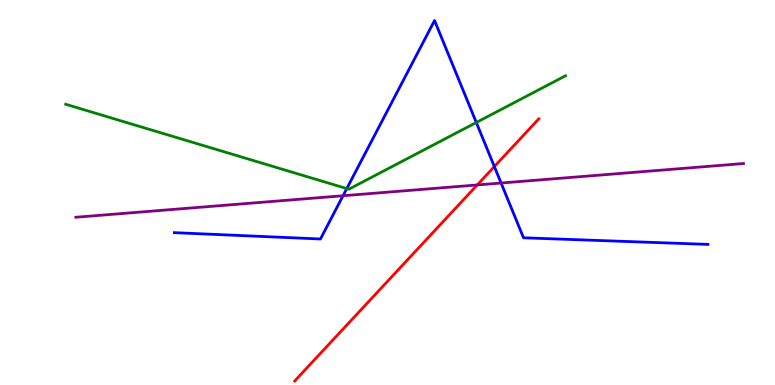[{'lines': ['blue', 'red'], 'intersections': [{'x': 6.38, 'y': 5.67}]}, {'lines': ['green', 'red'], 'intersections': []}, {'lines': ['purple', 'red'], 'intersections': [{'x': 6.16, 'y': 5.2}]}, {'lines': ['blue', 'green'], 'intersections': [{'x': 4.47, 'y': 5.1}, {'x': 6.15, 'y': 6.82}]}, {'lines': ['blue', 'purple'], 'intersections': [{'x': 4.43, 'y': 4.92}, {'x': 6.47, 'y': 5.25}]}, {'lines': ['green', 'purple'], 'intersections': []}]